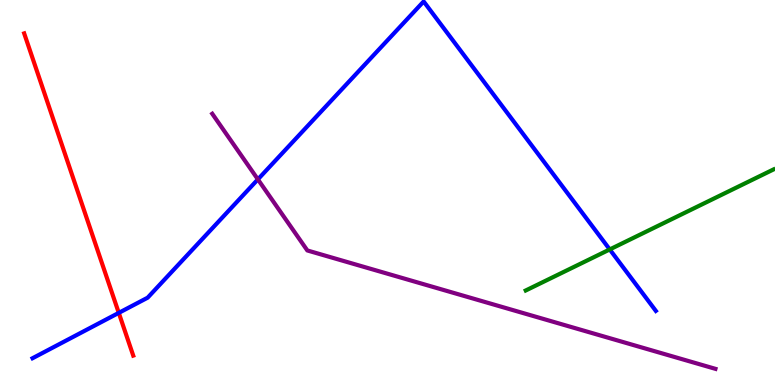[{'lines': ['blue', 'red'], 'intersections': [{'x': 1.53, 'y': 1.87}]}, {'lines': ['green', 'red'], 'intersections': []}, {'lines': ['purple', 'red'], 'intersections': []}, {'lines': ['blue', 'green'], 'intersections': [{'x': 7.87, 'y': 3.52}]}, {'lines': ['blue', 'purple'], 'intersections': [{'x': 3.33, 'y': 5.34}]}, {'lines': ['green', 'purple'], 'intersections': []}]